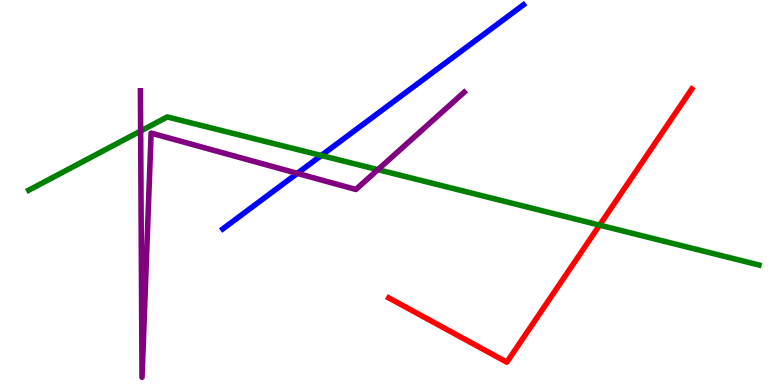[{'lines': ['blue', 'red'], 'intersections': []}, {'lines': ['green', 'red'], 'intersections': [{'x': 7.74, 'y': 4.15}]}, {'lines': ['purple', 'red'], 'intersections': []}, {'lines': ['blue', 'green'], 'intersections': [{'x': 4.15, 'y': 5.96}]}, {'lines': ['blue', 'purple'], 'intersections': [{'x': 3.84, 'y': 5.5}]}, {'lines': ['green', 'purple'], 'intersections': [{'x': 1.81, 'y': 6.6}, {'x': 4.88, 'y': 5.59}]}]